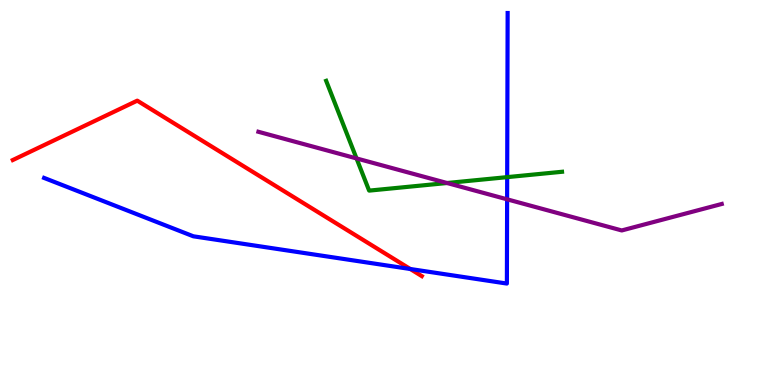[{'lines': ['blue', 'red'], 'intersections': [{'x': 5.29, 'y': 3.01}]}, {'lines': ['green', 'red'], 'intersections': []}, {'lines': ['purple', 'red'], 'intersections': []}, {'lines': ['blue', 'green'], 'intersections': [{'x': 6.54, 'y': 5.4}]}, {'lines': ['blue', 'purple'], 'intersections': [{'x': 6.54, 'y': 4.82}]}, {'lines': ['green', 'purple'], 'intersections': [{'x': 4.6, 'y': 5.88}, {'x': 5.77, 'y': 5.25}]}]